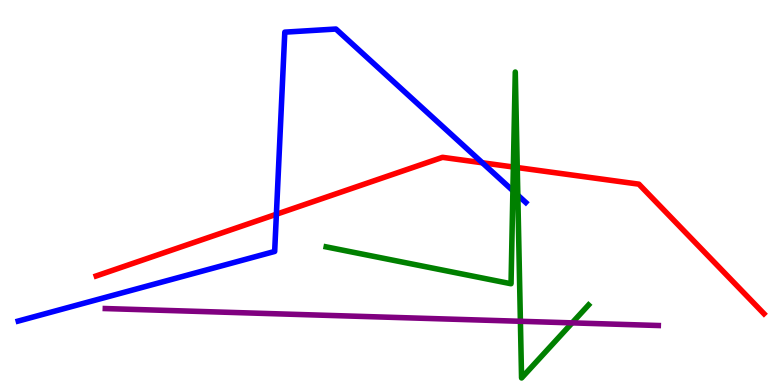[{'lines': ['blue', 'red'], 'intersections': [{'x': 3.57, 'y': 4.44}, {'x': 6.22, 'y': 5.77}]}, {'lines': ['green', 'red'], 'intersections': [{'x': 6.62, 'y': 5.66}, {'x': 6.67, 'y': 5.65}]}, {'lines': ['purple', 'red'], 'intersections': []}, {'lines': ['blue', 'green'], 'intersections': [{'x': 6.62, 'y': 5.05}, {'x': 6.68, 'y': 4.93}]}, {'lines': ['blue', 'purple'], 'intersections': []}, {'lines': ['green', 'purple'], 'intersections': [{'x': 6.71, 'y': 1.65}, {'x': 7.38, 'y': 1.61}]}]